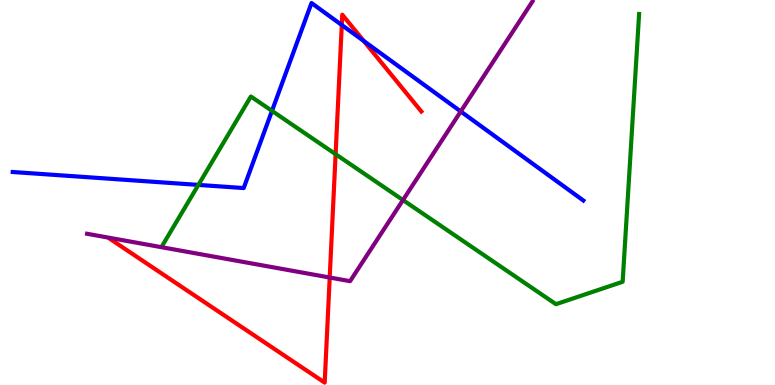[{'lines': ['blue', 'red'], 'intersections': [{'x': 4.41, 'y': 9.35}, {'x': 4.69, 'y': 8.94}]}, {'lines': ['green', 'red'], 'intersections': [{'x': 4.33, 'y': 6.0}]}, {'lines': ['purple', 'red'], 'intersections': [{'x': 4.25, 'y': 2.79}]}, {'lines': ['blue', 'green'], 'intersections': [{'x': 2.56, 'y': 5.2}, {'x': 3.51, 'y': 7.12}]}, {'lines': ['blue', 'purple'], 'intersections': [{'x': 5.95, 'y': 7.11}]}, {'lines': ['green', 'purple'], 'intersections': [{'x': 5.2, 'y': 4.8}]}]